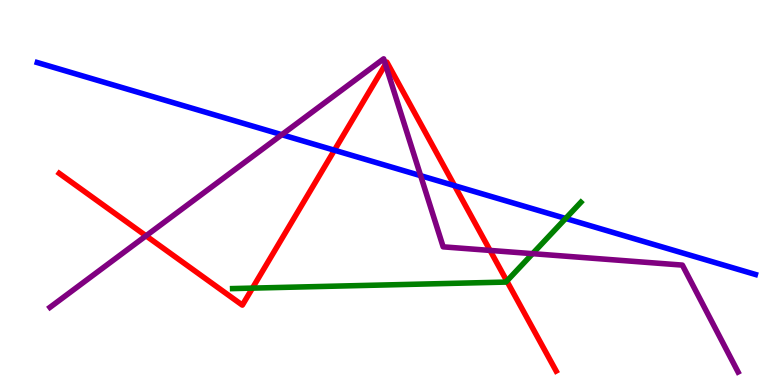[{'lines': ['blue', 'red'], 'intersections': [{'x': 4.32, 'y': 6.1}, {'x': 5.87, 'y': 5.18}]}, {'lines': ['green', 'red'], 'intersections': [{'x': 3.26, 'y': 2.52}, {'x': 6.54, 'y': 2.7}]}, {'lines': ['purple', 'red'], 'intersections': [{'x': 1.88, 'y': 3.88}, {'x': 4.97, 'y': 8.33}, {'x': 6.32, 'y': 3.5}]}, {'lines': ['blue', 'green'], 'intersections': [{'x': 7.3, 'y': 4.33}]}, {'lines': ['blue', 'purple'], 'intersections': [{'x': 3.64, 'y': 6.5}, {'x': 5.43, 'y': 5.44}]}, {'lines': ['green', 'purple'], 'intersections': [{'x': 6.87, 'y': 3.41}]}]